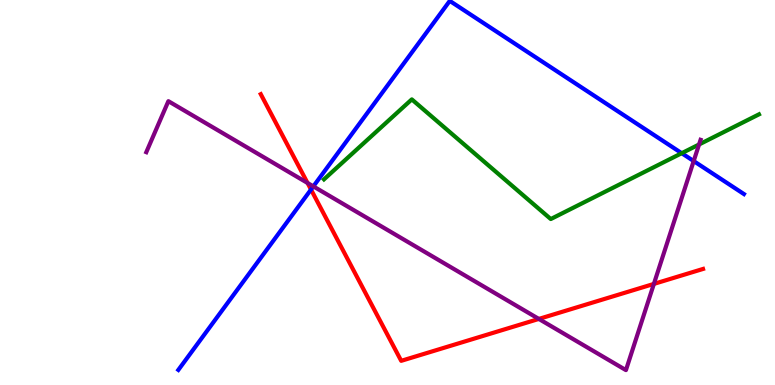[{'lines': ['blue', 'red'], 'intersections': [{'x': 4.01, 'y': 5.08}]}, {'lines': ['green', 'red'], 'intersections': []}, {'lines': ['purple', 'red'], 'intersections': [{'x': 3.97, 'y': 5.25}, {'x': 6.95, 'y': 1.72}, {'x': 8.44, 'y': 2.63}]}, {'lines': ['blue', 'green'], 'intersections': [{'x': 8.8, 'y': 6.02}]}, {'lines': ['blue', 'purple'], 'intersections': [{'x': 4.04, 'y': 5.16}, {'x': 8.95, 'y': 5.82}]}, {'lines': ['green', 'purple'], 'intersections': [{'x': 9.02, 'y': 6.25}]}]